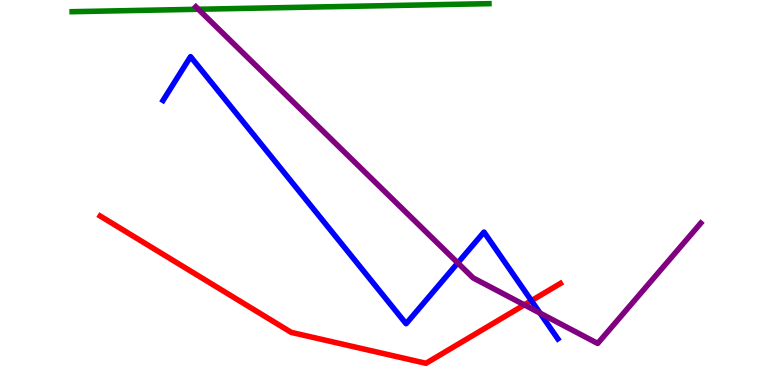[{'lines': ['blue', 'red'], 'intersections': [{'x': 6.86, 'y': 2.19}]}, {'lines': ['green', 'red'], 'intersections': []}, {'lines': ['purple', 'red'], 'intersections': [{'x': 6.77, 'y': 2.08}]}, {'lines': ['blue', 'green'], 'intersections': []}, {'lines': ['blue', 'purple'], 'intersections': [{'x': 5.91, 'y': 3.17}, {'x': 6.97, 'y': 1.87}]}, {'lines': ['green', 'purple'], 'intersections': [{'x': 2.56, 'y': 9.76}]}]